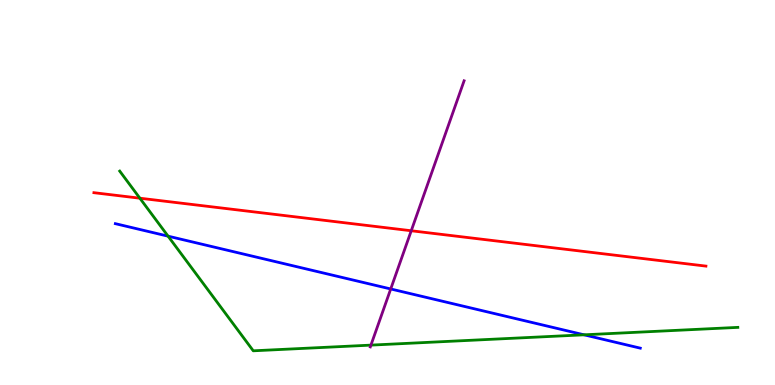[{'lines': ['blue', 'red'], 'intersections': []}, {'lines': ['green', 'red'], 'intersections': [{'x': 1.8, 'y': 4.85}]}, {'lines': ['purple', 'red'], 'intersections': [{'x': 5.31, 'y': 4.01}]}, {'lines': ['blue', 'green'], 'intersections': [{'x': 2.17, 'y': 3.87}, {'x': 7.54, 'y': 1.3}]}, {'lines': ['blue', 'purple'], 'intersections': [{'x': 5.04, 'y': 2.49}]}, {'lines': ['green', 'purple'], 'intersections': [{'x': 4.79, 'y': 1.04}]}]